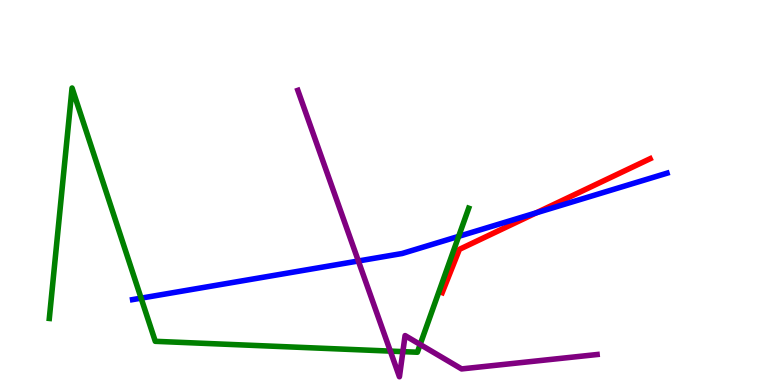[{'lines': ['blue', 'red'], 'intersections': [{'x': 6.92, 'y': 4.47}]}, {'lines': ['green', 'red'], 'intersections': []}, {'lines': ['purple', 'red'], 'intersections': []}, {'lines': ['blue', 'green'], 'intersections': [{'x': 1.82, 'y': 2.26}, {'x': 5.92, 'y': 3.86}]}, {'lines': ['blue', 'purple'], 'intersections': [{'x': 4.62, 'y': 3.22}]}, {'lines': ['green', 'purple'], 'intersections': [{'x': 5.04, 'y': 0.88}, {'x': 5.2, 'y': 0.867}, {'x': 5.42, 'y': 1.05}]}]